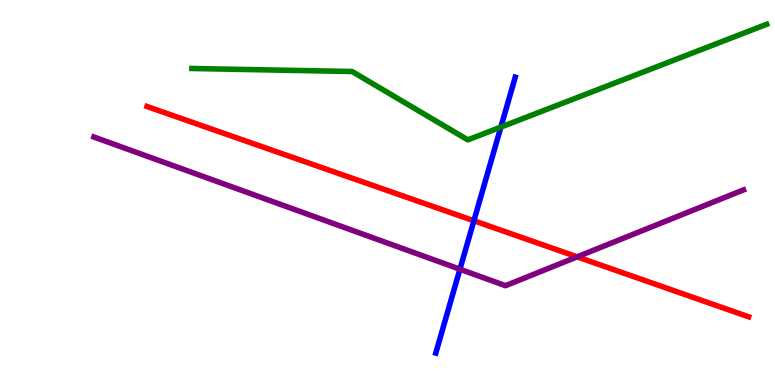[{'lines': ['blue', 'red'], 'intersections': [{'x': 6.11, 'y': 4.27}]}, {'lines': ['green', 'red'], 'intersections': []}, {'lines': ['purple', 'red'], 'intersections': [{'x': 7.45, 'y': 3.33}]}, {'lines': ['blue', 'green'], 'intersections': [{'x': 6.46, 'y': 6.7}]}, {'lines': ['blue', 'purple'], 'intersections': [{'x': 5.93, 'y': 3.01}]}, {'lines': ['green', 'purple'], 'intersections': []}]